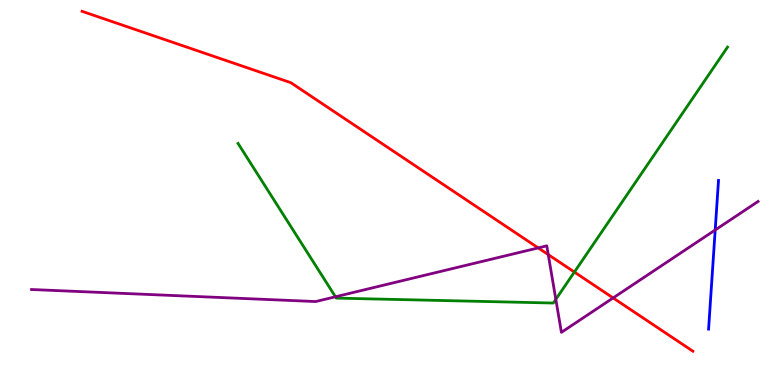[{'lines': ['blue', 'red'], 'intersections': []}, {'lines': ['green', 'red'], 'intersections': [{'x': 7.41, 'y': 2.93}]}, {'lines': ['purple', 'red'], 'intersections': [{'x': 6.94, 'y': 3.56}, {'x': 7.07, 'y': 3.39}, {'x': 7.91, 'y': 2.26}]}, {'lines': ['blue', 'green'], 'intersections': []}, {'lines': ['blue', 'purple'], 'intersections': [{'x': 9.23, 'y': 4.03}]}, {'lines': ['green', 'purple'], 'intersections': [{'x': 4.33, 'y': 2.29}, {'x': 7.17, 'y': 2.23}]}]